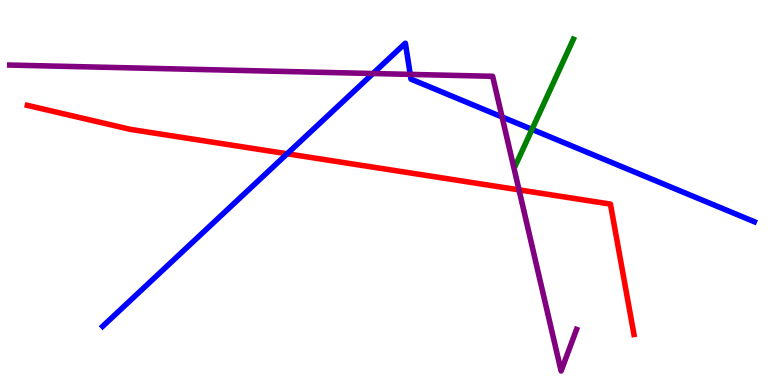[{'lines': ['blue', 'red'], 'intersections': [{'x': 3.71, 'y': 6.01}]}, {'lines': ['green', 'red'], 'intersections': []}, {'lines': ['purple', 'red'], 'intersections': [{'x': 6.7, 'y': 5.07}]}, {'lines': ['blue', 'green'], 'intersections': [{'x': 6.86, 'y': 6.64}]}, {'lines': ['blue', 'purple'], 'intersections': [{'x': 4.81, 'y': 8.09}, {'x': 5.29, 'y': 8.07}, {'x': 6.48, 'y': 6.96}]}, {'lines': ['green', 'purple'], 'intersections': []}]